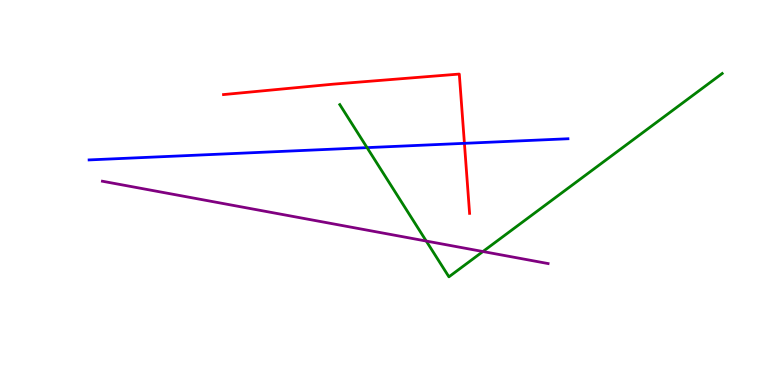[{'lines': ['blue', 'red'], 'intersections': [{'x': 5.99, 'y': 6.28}]}, {'lines': ['green', 'red'], 'intersections': []}, {'lines': ['purple', 'red'], 'intersections': []}, {'lines': ['blue', 'green'], 'intersections': [{'x': 4.74, 'y': 6.17}]}, {'lines': ['blue', 'purple'], 'intersections': []}, {'lines': ['green', 'purple'], 'intersections': [{'x': 5.5, 'y': 3.74}, {'x': 6.23, 'y': 3.47}]}]